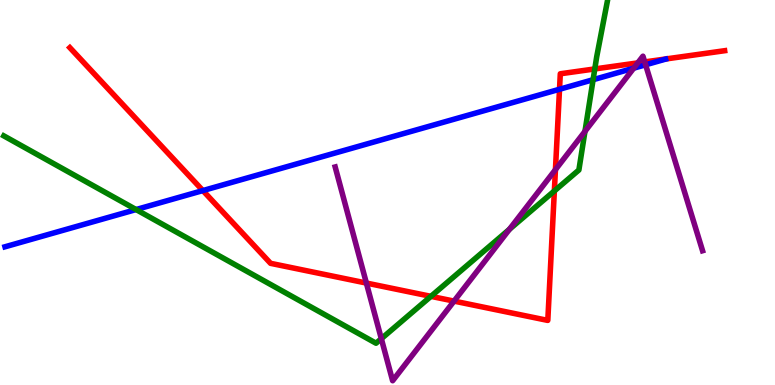[{'lines': ['blue', 'red'], 'intersections': [{'x': 2.62, 'y': 5.05}, {'x': 7.22, 'y': 7.68}]}, {'lines': ['green', 'red'], 'intersections': [{'x': 5.56, 'y': 2.3}, {'x': 7.15, 'y': 5.04}, {'x': 7.67, 'y': 8.21}]}, {'lines': ['purple', 'red'], 'intersections': [{'x': 4.73, 'y': 2.65}, {'x': 5.86, 'y': 2.18}, {'x': 7.17, 'y': 5.59}, {'x': 8.23, 'y': 8.37}, {'x': 8.32, 'y': 8.39}]}, {'lines': ['blue', 'green'], 'intersections': [{'x': 1.76, 'y': 4.56}, {'x': 7.65, 'y': 7.93}]}, {'lines': ['blue', 'purple'], 'intersections': [{'x': 8.18, 'y': 8.23}, {'x': 8.33, 'y': 8.32}]}, {'lines': ['green', 'purple'], 'intersections': [{'x': 4.92, 'y': 1.2}, {'x': 6.57, 'y': 4.04}, {'x': 7.55, 'y': 6.59}]}]